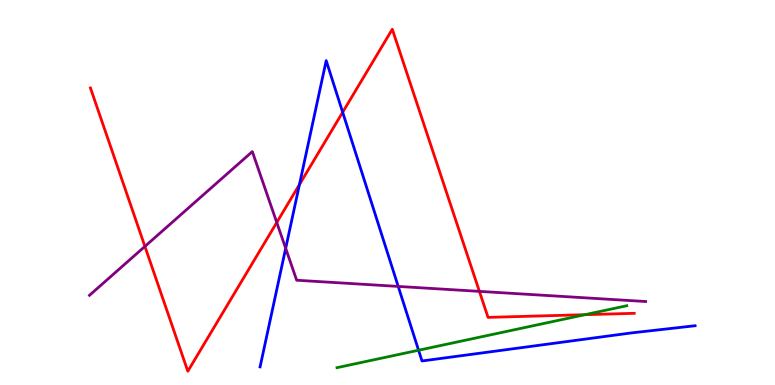[{'lines': ['blue', 'red'], 'intersections': [{'x': 3.86, 'y': 5.21}, {'x': 4.42, 'y': 7.08}]}, {'lines': ['green', 'red'], 'intersections': [{'x': 7.55, 'y': 1.83}]}, {'lines': ['purple', 'red'], 'intersections': [{'x': 1.87, 'y': 3.6}, {'x': 3.57, 'y': 4.22}, {'x': 6.19, 'y': 2.43}]}, {'lines': ['blue', 'green'], 'intersections': [{'x': 5.4, 'y': 0.903}]}, {'lines': ['blue', 'purple'], 'intersections': [{'x': 3.69, 'y': 3.55}, {'x': 5.14, 'y': 2.56}]}, {'lines': ['green', 'purple'], 'intersections': []}]